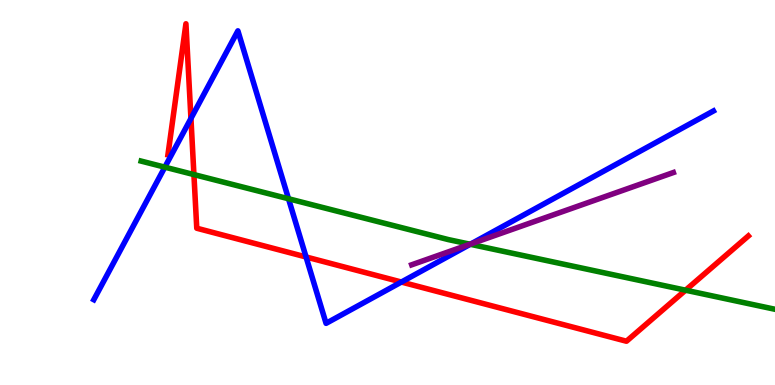[{'lines': ['blue', 'red'], 'intersections': [{'x': 2.46, 'y': 6.92}, {'x': 3.95, 'y': 3.33}, {'x': 5.18, 'y': 2.67}]}, {'lines': ['green', 'red'], 'intersections': [{'x': 2.5, 'y': 5.47}, {'x': 8.85, 'y': 2.46}]}, {'lines': ['purple', 'red'], 'intersections': []}, {'lines': ['blue', 'green'], 'intersections': [{'x': 2.13, 'y': 5.66}, {'x': 3.72, 'y': 4.84}, {'x': 6.07, 'y': 3.66}]}, {'lines': ['blue', 'purple'], 'intersections': [{'x': 6.08, 'y': 3.67}]}, {'lines': ['green', 'purple'], 'intersections': [{'x': 6.06, 'y': 3.66}]}]